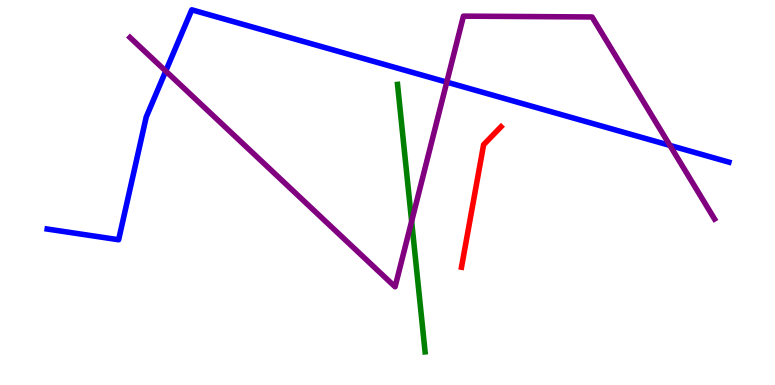[{'lines': ['blue', 'red'], 'intersections': []}, {'lines': ['green', 'red'], 'intersections': []}, {'lines': ['purple', 'red'], 'intersections': []}, {'lines': ['blue', 'green'], 'intersections': []}, {'lines': ['blue', 'purple'], 'intersections': [{'x': 2.14, 'y': 8.15}, {'x': 5.76, 'y': 7.87}, {'x': 8.64, 'y': 6.22}]}, {'lines': ['green', 'purple'], 'intersections': [{'x': 5.31, 'y': 4.25}]}]